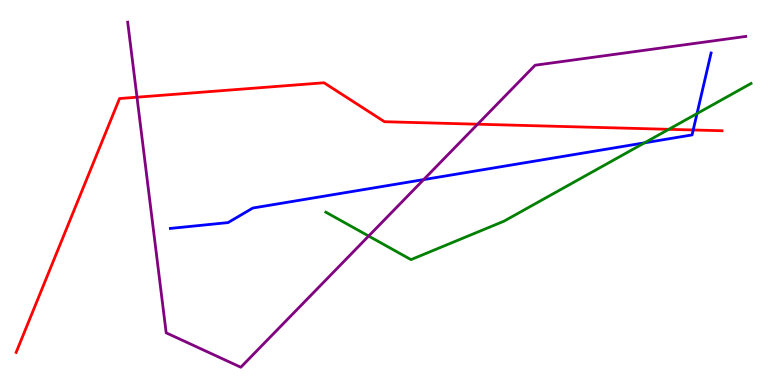[{'lines': ['blue', 'red'], 'intersections': [{'x': 8.94, 'y': 6.62}]}, {'lines': ['green', 'red'], 'intersections': [{'x': 8.63, 'y': 6.64}]}, {'lines': ['purple', 'red'], 'intersections': [{'x': 1.77, 'y': 7.48}, {'x': 6.16, 'y': 6.77}]}, {'lines': ['blue', 'green'], 'intersections': [{'x': 8.32, 'y': 6.29}, {'x': 8.99, 'y': 7.05}]}, {'lines': ['blue', 'purple'], 'intersections': [{'x': 5.47, 'y': 5.34}]}, {'lines': ['green', 'purple'], 'intersections': [{'x': 4.76, 'y': 3.87}]}]